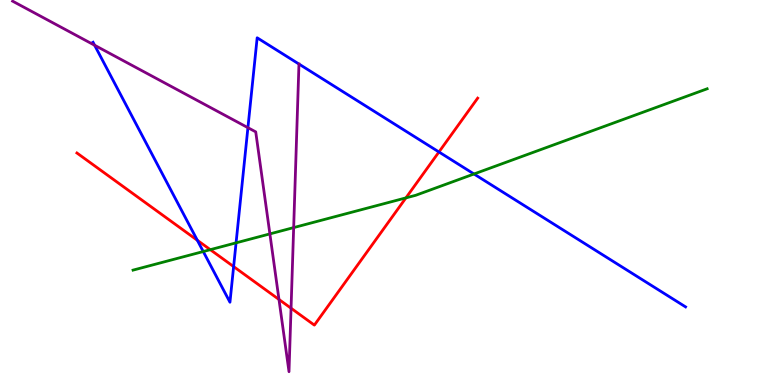[{'lines': ['blue', 'red'], 'intersections': [{'x': 2.55, 'y': 3.76}, {'x': 3.01, 'y': 3.08}, {'x': 5.66, 'y': 6.05}]}, {'lines': ['green', 'red'], 'intersections': [{'x': 2.71, 'y': 3.51}, {'x': 5.24, 'y': 4.86}]}, {'lines': ['purple', 'red'], 'intersections': [{'x': 3.6, 'y': 2.22}, {'x': 3.76, 'y': 1.99}]}, {'lines': ['blue', 'green'], 'intersections': [{'x': 2.62, 'y': 3.47}, {'x': 3.05, 'y': 3.69}, {'x': 6.12, 'y': 5.48}]}, {'lines': ['blue', 'purple'], 'intersections': [{'x': 1.22, 'y': 8.82}, {'x': 3.2, 'y': 6.68}]}, {'lines': ['green', 'purple'], 'intersections': [{'x': 3.48, 'y': 3.92}, {'x': 3.79, 'y': 4.09}]}]